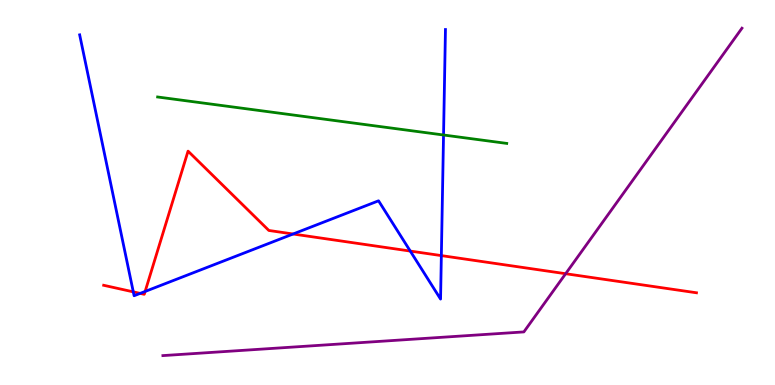[{'lines': ['blue', 'red'], 'intersections': [{'x': 1.72, 'y': 2.42}, {'x': 1.81, 'y': 2.38}, {'x': 1.87, 'y': 2.43}, {'x': 3.78, 'y': 3.92}, {'x': 5.29, 'y': 3.48}, {'x': 5.69, 'y': 3.36}]}, {'lines': ['green', 'red'], 'intersections': []}, {'lines': ['purple', 'red'], 'intersections': [{'x': 7.3, 'y': 2.89}]}, {'lines': ['blue', 'green'], 'intersections': [{'x': 5.72, 'y': 6.49}]}, {'lines': ['blue', 'purple'], 'intersections': []}, {'lines': ['green', 'purple'], 'intersections': []}]